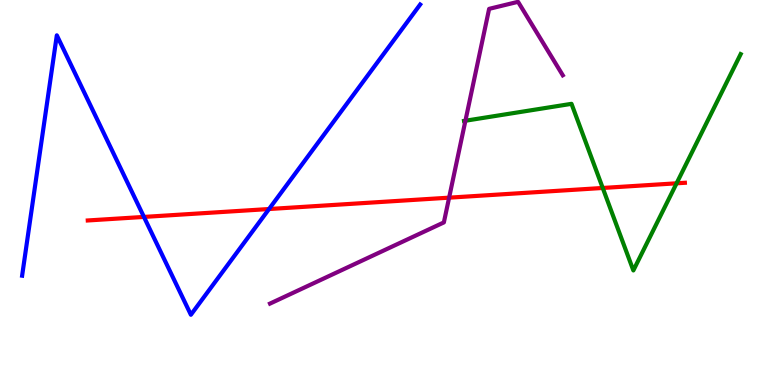[{'lines': ['blue', 'red'], 'intersections': [{'x': 1.86, 'y': 4.37}, {'x': 3.47, 'y': 4.57}]}, {'lines': ['green', 'red'], 'intersections': [{'x': 7.78, 'y': 5.12}, {'x': 8.73, 'y': 5.24}]}, {'lines': ['purple', 'red'], 'intersections': [{'x': 5.8, 'y': 4.87}]}, {'lines': ['blue', 'green'], 'intersections': []}, {'lines': ['blue', 'purple'], 'intersections': []}, {'lines': ['green', 'purple'], 'intersections': [{'x': 6.01, 'y': 6.86}]}]